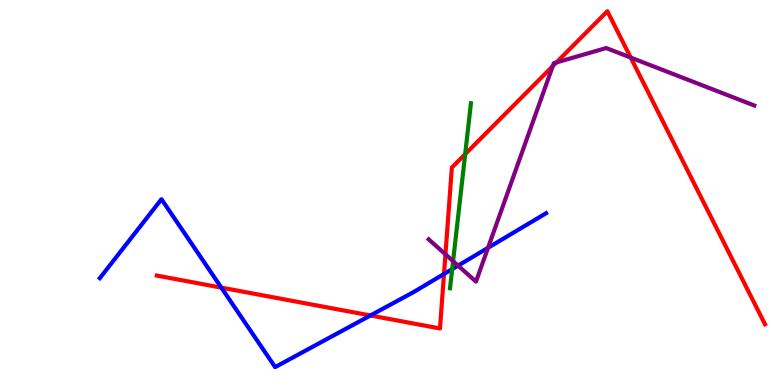[{'lines': ['blue', 'red'], 'intersections': [{'x': 2.86, 'y': 2.53}, {'x': 4.78, 'y': 1.81}, {'x': 5.73, 'y': 2.88}]}, {'lines': ['green', 'red'], 'intersections': [{'x': 6.0, 'y': 6.0}]}, {'lines': ['purple', 'red'], 'intersections': [{'x': 5.75, 'y': 3.39}, {'x': 7.13, 'y': 8.28}, {'x': 7.18, 'y': 8.38}, {'x': 8.14, 'y': 8.51}]}, {'lines': ['blue', 'green'], 'intersections': [{'x': 5.83, 'y': 3.01}]}, {'lines': ['blue', 'purple'], 'intersections': [{'x': 5.91, 'y': 3.1}, {'x': 6.3, 'y': 3.56}]}, {'lines': ['green', 'purple'], 'intersections': [{'x': 5.85, 'y': 3.22}]}]